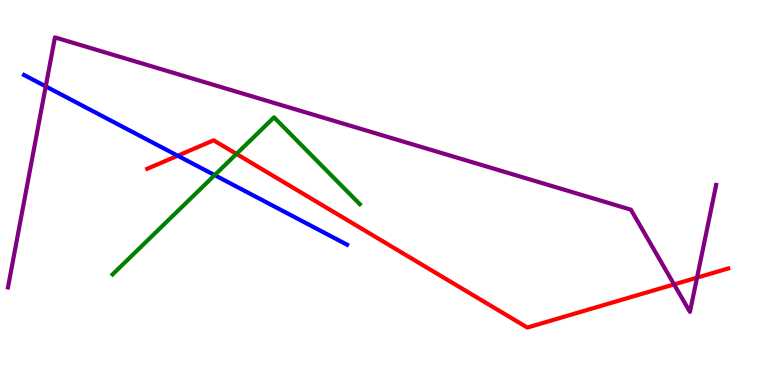[{'lines': ['blue', 'red'], 'intersections': [{'x': 2.29, 'y': 5.96}]}, {'lines': ['green', 'red'], 'intersections': [{'x': 3.05, 'y': 6.0}]}, {'lines': ['purple', 'red'], 'intersections': [{'x': 8.7, 'y': 2.61}, {'x': 8.99, 'y': 2.79}]}, {'lines': ['blue', 'green'], 'intersections': [{'x': 2.77, 'y': 5.45}]}, {'lines': ['blue', 'purple'], 'intersections': [{'x': 0.59, 'y': 7.76}]}, {'lines': ['green', 'purple'], 'intersections': []}]